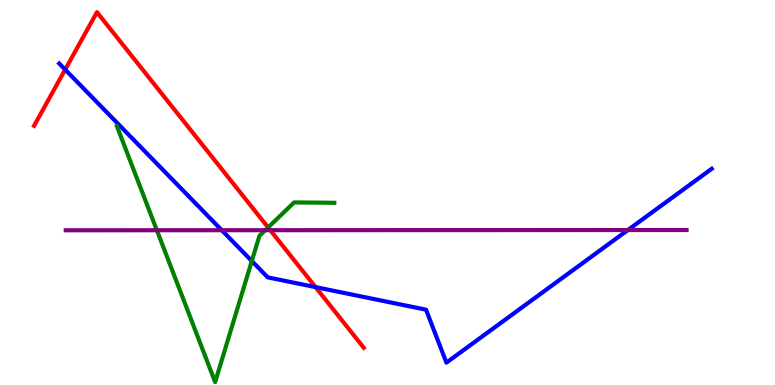[{'lines': ['blue', 'red'], 'intersections': [{'x': 0.841, 'y': 8.19}, {'x': 4.07, 'y': 2.54}]}, {'lines': ['green', 'red'], 'intersections': [{'x': 3.46, 'y': 4.09}]}, {'lines': ['purple', 'red'], 'intersections': [{'x': 3.49, 'y': 4.02}]}, {'lines': ['blue', 'green'], 'intersections': [{'x': 3.25, 'y': 3.22}]}, {'lines': ['blue', 'purple'], 'intersections': [{'x': 2.86, 'y': 4.02}, {'x': 8.1, 'y': 4.02}]}, {'lines': ['green', 'purple'], 'intersections': [{'x': 2.02, 'y': 4.02}, {'x': 3.42, 'y': 4.02}]}]